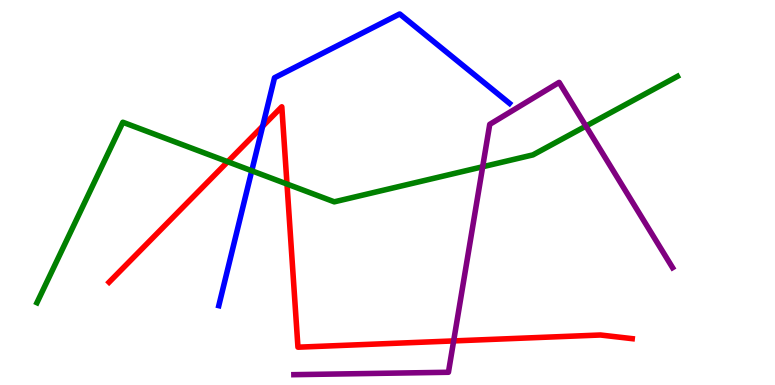[{'lines': ['blue', 'red'], 'intersections': [{'x': 3.39, 'y': 6.72}]}, {'lines': ['green', 'red'], 'intersections': [{'x': 2.94, 'y': 5.8}, {'x': 3.7, 'y': 5.22}]}, {'lines': ['purple', 'red'], 'intersections': [{'x': 5.85, 'y': 1.14}]}, {'lines': ['blue', 'green'], 'intersections': [{'x': 3.25, 'y': 5.56}]}, {'lines': ['blue', 'purple'], 'intersections': []}, {'lines': ['green', 'purple'], 'intersections': [{'x': 6.23, 'y': 5.67}, {'x': 7.56, 'y': 6.72}]}]